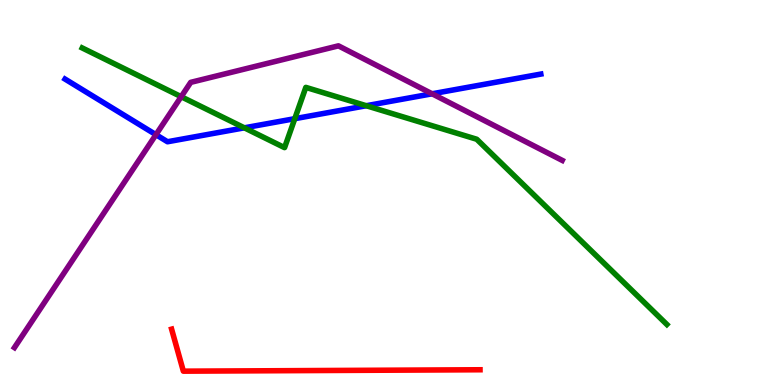[{'lines': ['blue', 'red'], 'intersections': []}, {'lines': ['green', 'red'], 'intersections': []}, {'lines': ['purple', 'red'], 'intersections': []}, {'lines': ['blue', 'green'], 'intersections': [{'x': 3.15, 'y': 6.68}, {'x': 3.8, 'y': 6.92}, {'x': 4.73, 'y': 7.25}]}, {'lines': ['blue', 'purple'], 'intersections': [{'x': 2.01, 'y': 6.5}, {'x': 5.58, 'y': 7.56}]}, {'lines': ['green', 'purple'], 'intersections': [{'x': 2.34, 'y': 7.49}]}]